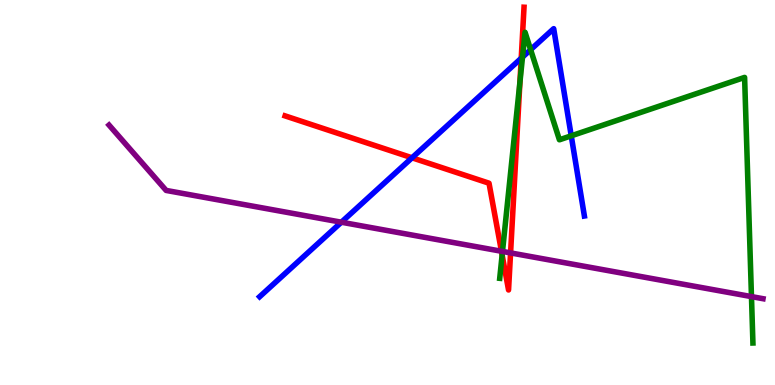[{'lines': ['blue', 'red'], 'intersections': [{'x': 5.32, 'y': 5.9}, {'x': 6.73, 'y': 8.49}]}, {'lines': ['green', 'red'], 'intersections': [{'x': 6.48, 'y': 3.38}, {'x': 6.71, 'y': 7.87}]}, {'lines': ['purple', 'red'], 'intersections': [{'x': 6.47, 'y': 3.47}, {'x': 6.59, 'y': 3.43}]}, {'lines': ['blue', 'green'], 'intersections': [{'x': 6.74, 'y': 8.52}, {'x': 6.85, 'y': 8.71}, {'x': 7.37, 'y': 6.47}]}, {'lines': ['blue', 'purple'], 'intersections': [{'x': 4.4, 'y': 4.23}]}, {'lines': ['green', 'purple'], 'intersections': [{'x': 6.48, 'y': 3.47}, {'x': 9.7, 'y': 2.3}]}]